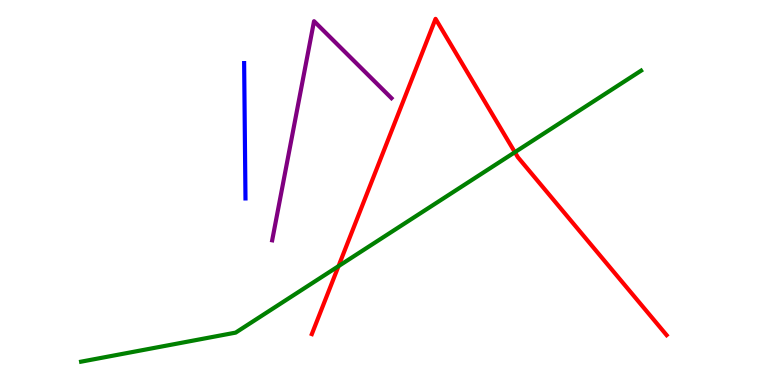[{'lines': ['blue', 'red'], 'intersections': []}, {'lines': ['green', 'red'], 'intersections': [{'x': 4.37, 'y': 3.09}, {'x': 6.64, 'y': 6.05}]}, {'lines': ['purple', 'red'], 'intersections': []}, {'lines': ['blue', 'green'], 'intersections': []}, {'lines': ['blue', 'purple'], 'intersections': []}, {'lines': ['green', 'purple'], 'intersections': []}]